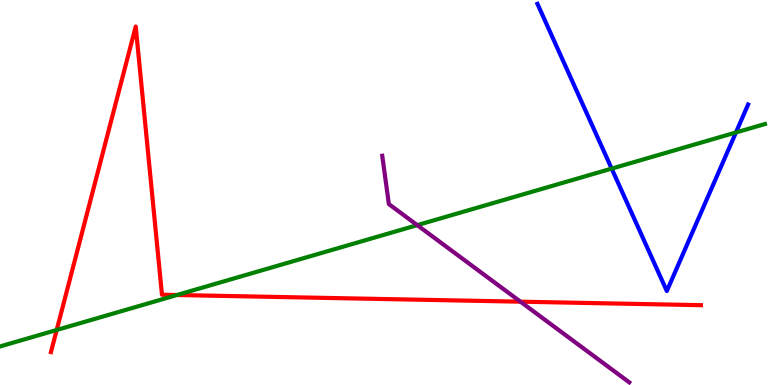[{'lines': ['blue', 'red'], 'intersections': []}, {'lines': ['green', 'red'], 'intersections': [{'x': 0.732, 'y': 1.43}, {'x': 2.28, 'y': 2.34}]}, {'lines': ['purple', 'red'], 'intersections': [{'x': 6.72, 'y': 2.16}]}, {'lines': ['blue', 'green'], 'intersections': [{'x': 7.89, 'y': 5.62}, {'x': 9.5, 'y': 6.56}]}, {'lines': ['blue', 'purple'], 'intersections': []}, {'lines': ['green', 'purple'], 'intersections': [{'x': 5.38, 'y': 4.15}]}]